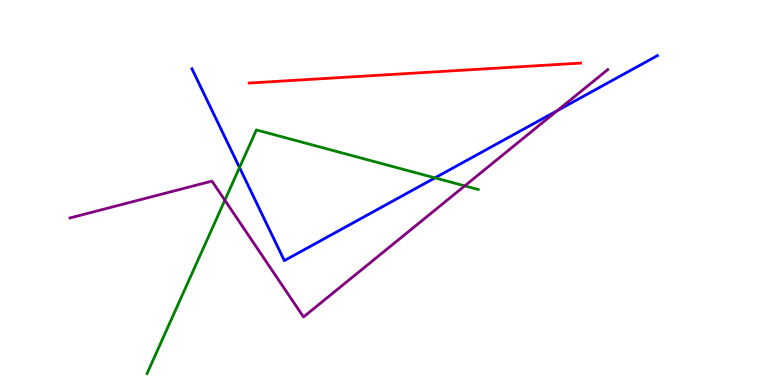[{'lines': ['blue', 'red'], 'intersections': []}, {'lines': ['green', 'red'], 'intersections': []}, {'lines': ['purple', 'red'], 'intersections': []}, {'lines': ['blue', 'green'], 'intersections': [{'x': 3.09, 'y': 5.65}, {'x': 5.61, 'y': 5.38}]}, {'lines': ['blue', 'purple'], 'intersections': [{'x': 7.19, 'y': 7.13}]}, {'lines': ['green', 'purple'], 'intersections': [{'x': 2.9, 'y': 4.8}, {'x': 6.0, 'y': 5.17}]}]